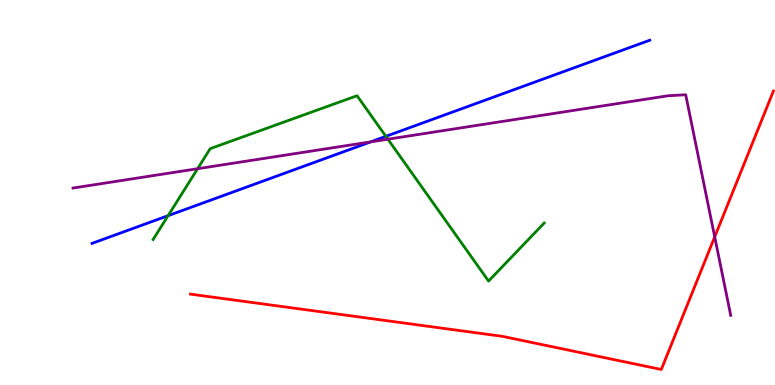[{'lines': ['blue', 'red'], 'intersections': []}, {'lines': ['green', 'red'], 'intersections': []}, {'lines': ['purple', 'red'], 'intersections': [{'x': 9.22, 'y': 3.85}]}, {'lines': ['blue', 'green'], 'intersections': [{'x': 2.17, 'y': 4.4}, {'x': 4.98, 'y': 6.46}]}, {'lines': ['blue', 'purple'], 'intersections': [{'x': 4.78, 'y': 6.32}]}, {'lines': ['green', 'purple'], 'intersections': [{'x': 2.55, 'y': 5.62}, {'x': 5.01, 'y': 6.38}]}]